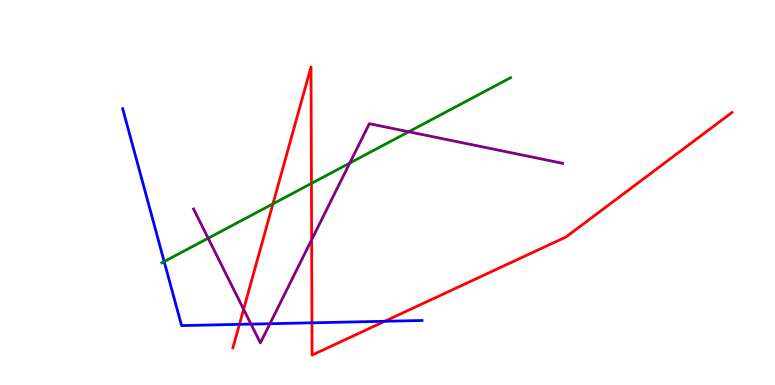[{'lines': ['blue', 'red'], 'intersections': [{'x': 3.09, 'y': 1.57}, {'x': 4.03, 'y': 1.61}, {'x': 4.96, 'y': 1.66}]}, {'lines': ['green', 'red'], 'intersections': [{'x': 3.52, 'y': 4.71}, {'x': 4.02, 'y': 5.24}]}, {'lines': ['purple', 'red'], 'intersections': [{'x': 3.14, 'y': 1.97}, {'x': 4.02, 'y': 3.77}]}, {'lines': ['blue', 'green'], 'intersections': [{'x': 2.12, 'y': 3.21}]}, {'lines': ['blue', 'purple'], 'intersections': [{'x': 3.24, 'y': 1.58}, {'x': 3.48, 'y': 1.59}]}, {'lines': ['green', 'purple'], 'intersections': [{'x': 2.69, 'y': 3.81}, {'x': 4.51, 'y': 5.76}, {'x': 5.27, 'y': 6.58}]}]